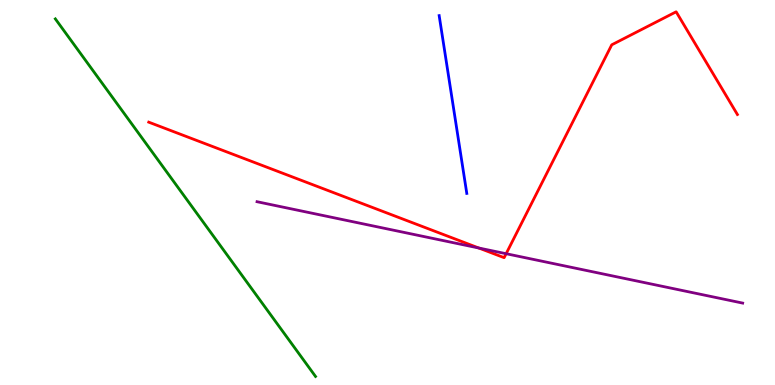[{'lines': ['blue', 'red'], 'intersections': []}, {'lines': ['green', 'red'], 'intersections': []}, {'lines': ['purple', 'red'], 'intersections': [{'x': 6.18, 'y': 3.56}, {'x': 6.53, 'y': 3.41}]}, {'lines': ['blue', 'green'], 'intersections': []}, {'lines': ['blue', 'purple'], 'intersections': []}, {'lines': ['green', 'purple'], 'intersections': []}]